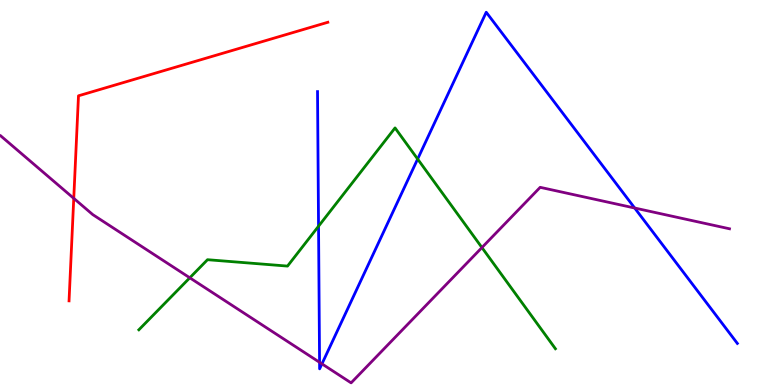[{'lines': ['blue', 'red'], 'intersections': []}, {'lines': ['green', 'red'], 'intersections': []}, {'lines': ['purple', 'red'], 'intersections': [{'x': 0.952, 'y': 4.85}]}, {'lines': ['blue', 'green'], 'intersections': [{'x': 4.11, 'y': 4.12}, {'x': 5.39, 'y': 5.87}]}, {'lines': ['blue', 'purple'], 'intersections': [{'x': 4.12, 'y': 0.589}, {'x': 4.15, 'y': 0.549}, {'x': 8.19, 'y': 4.6}]}, {'lines': ['green', 'purple'], 'intersections': [{'x': 2.45, 'y': 2.78}, {'x': 6.22, 'y': 3.57}]}]